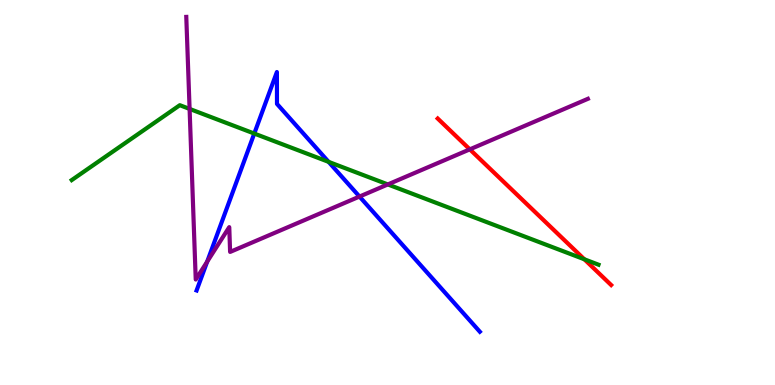[{'lines': ['blue', 'red'], 'intersections': []}, {'lines': ['green', 'red'], 'intersections': [{'x': 7.54, 'y': 3.27}]}, {'lines': ['purple', 'red'], 'intersections': [{'x': 6.06, 'y': 6.12}]}, {'lines': ['blue', 'green'], 'intersections': [{'x': 3.28, 'y': 6.53}, {'x': 4.24, 'y': 5.8}]}, {'lines': ['blue', 'purple'], 'intersections': [{'x': 2.67, 'y': 3.2}, {'x': 4.64, 'y': 4.89}]}, {'lines': ['green', 'purple'], 'intersections': [{'x': 2.45, 'y': 7.17}, {'x': 5.0, 'y': 5.21}]}]